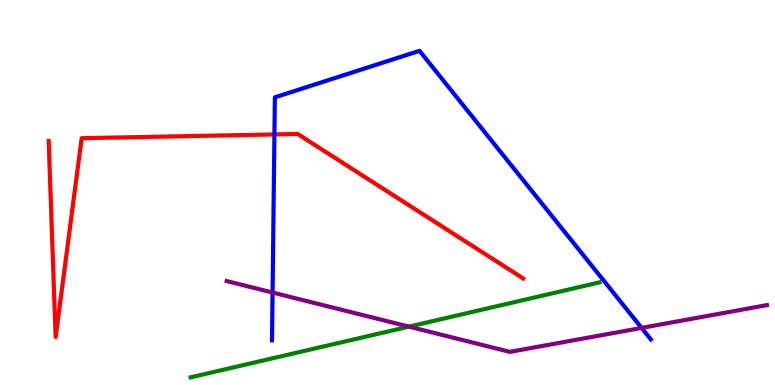[{'lines': ['blue', 'red'], 'intersections': [{'x': 3.54, 'y': 6.51}]}, {'lines': ['green', 'red'], 'intersections': []}, {'lines': ['purple', 'red'], 'intersections': []}, {'lines': ['blue', 'green'], 'intersections': []}, {'lines': ['blue', 'purple'], 'intersections': [{'x': 3.52, 'y': 2.4}, {'x': 8.28, 'y': 1.48}]}, {'lines': ['green', 'purple'], 'intersections': [{'x': 5.28, 'y': 1.52}]}]